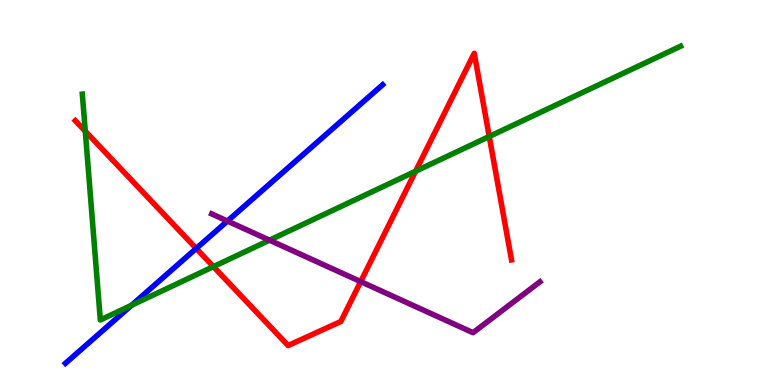[{'lines': ['blue', 'red'], 'intersections': [{'x': 2.53, 'y': 3.55}]}, {'lines': ['green', 'red'], 'intersections': [{'x': 1.1, 'y': 6.59}, {'x': 2.75, 'y': 3.07}, {'x': 5.36, 'y': 5.55}, {'x': 6.31, 'y': 6.45}]}, {'lines': ['purple', 'red'], 'intersections': [{'x': 4.65, 'y': 2.69}]}, {'lines': ['blue', 'green'], 'intersections': [{'x': 1.7, 'y': 2.07}]}, {'lines': ['blue', 'purple'], 'intersections': [{'x': 2.93, 'y': 4.26}]}, {'lines': ['green', 'purple'], 'intersections': [{'x': 3.48, 'y': 3.76}]}]